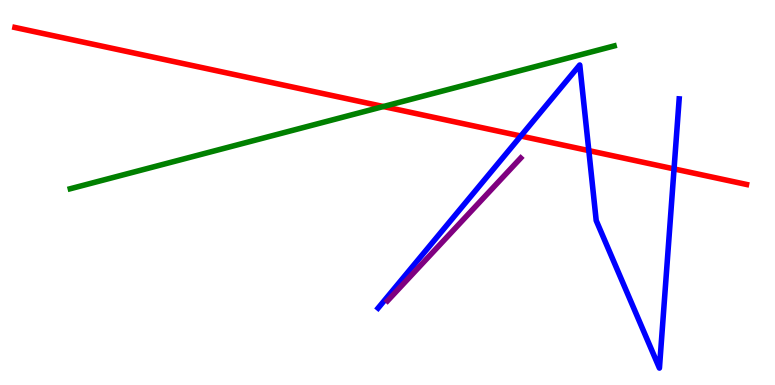[{'lines': ['blue', 'red'], 'intersections': [{'x': 6.72, 'y': 6.47}, {'x': 7.6, 'y': 6.09}, {'x': 8.7, 'y': 5.61}]}, {'lines': ['green', 'red'], 'intersections': [{'x': 4.95, 'y': 7.23}]}, {'lines': ['purple', 'red'], 'intersections': []}, {'lines': ['blue', 'green'], 'intersections': []}, {'lines': ['blue', 'purple'], 'intersections': []}, {'lines': ['green', 'purple'], 'intersections': []}]